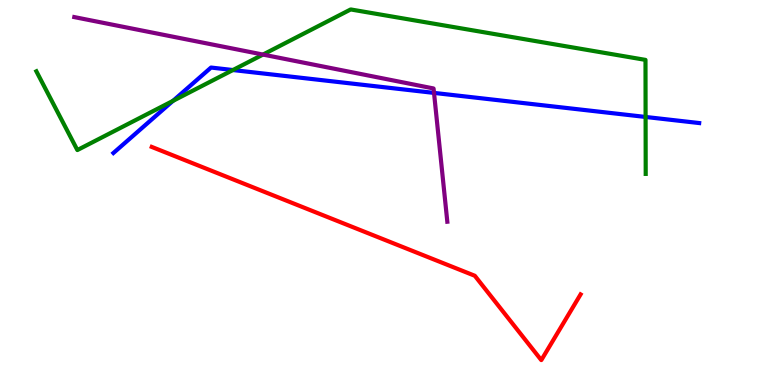[{'lines': ['blue', 'red'], 'intersections': []}, {'lines': ['green', 'red'], 'intersections': []}, {'lines': ['purple', 'red'], 'intersections': []}, {'lines': ['blue', 'green'], 'intersections': [{'x': 2.23, 'y': 7.38}, {'x': 3.01, 'y': 8.18}, {'x': 8.33, 'y': 6.96}]}, {'lines': ['blue', 'purple'], 'intersections': [{'x': 5.6, 'y': 7.59}]}, {'lines': ['green', 'purple'], 'intersections': [{'x': 3.39, 'y': 8.58}]}]